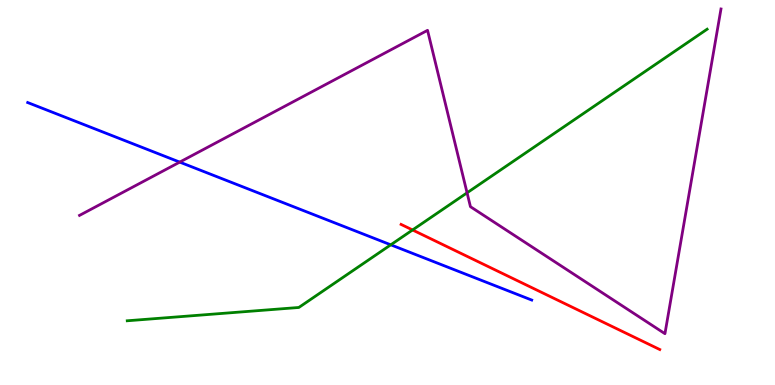[{'lines': ['blue', 'red'], 'intersections': []}, {'lines': ['green', 'red'], 'intersections': [{'x': 5.32, 'y': 4.03}]}, {'lines': ['purple', 'red'], 'intersections': []}, {'lines': ['blue', 'green'], 'intersections': [{'x': 5.04, 'y': 3.64}]}, {'lines': ['blue', 'purple'], 'intersections': [{'x': 2.32, 'y': 5.79}]}, {'lines': ['green', 'purple'], 'intersections': [{'x': 6.03, 'y': 4.99}]}]